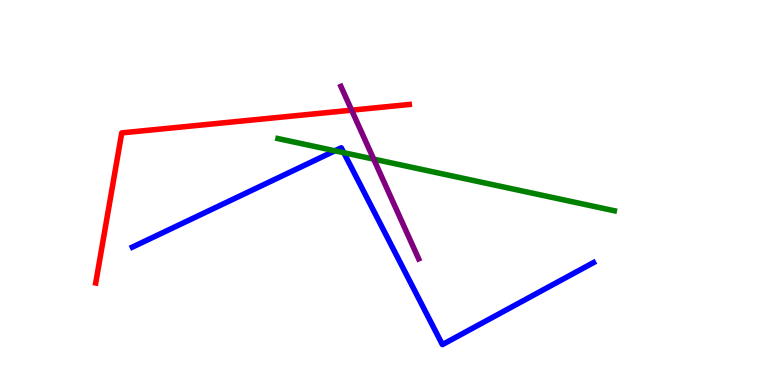[{'lines': ['blue', 'red'], 'intersections': []}, {'lines': ['green', 'red'], 'intersections': []}, {'lines': ['purple', 'red'], 'intersections': [{'x': 4.54, 'y': 7.14}]}, {'lines': ['blue', 'green'], 'intersections': [{'x': 4.32, 'y': 6.08}, {'x': 4.44, 'y': 6.03}]}, {'lines': ['blue', 'purple'], 'intersections': []}, {'lines': ['green', 'purple'], 'intersections': [{'x': 4.82, 'y': 5.87}]}]